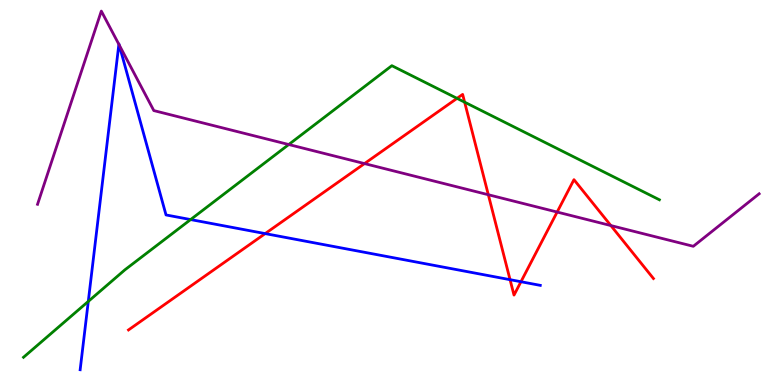[{'lines': ['blue', 'red'], 'intersections': [{'x': 3.42, 'y': 3.93}, {'x': 6.58, 'y': 2.74}, {'x': 6.72, 'y': 2.68}]}, {'lines': ['green', 'red'], 'intersections': [{'x': 5.9, 'y': 7.45}, {'x': 6.0, 'y': 7.35}]}, {'lines': ['purple', 'red'], 'intersections': [{'x': 4.7, 'y': 5.75}, {'x': 6.3, 'y': 4.94}, {'x': 7.19, 'y': 4.49}, {'x': 7.88, 'y': 4.14}]}, {'lines': ['blue', 'green'], 'intersections': [{'x': 1.14, 'y': 2.17}, {'x': 2.46, 'y': 4.3}]}, {'lines': ['blue', 'purple'], 'intersections': [{'x': 1.53, 'y': 8.85}, {'x': 1.54, 'y': 8.83}]}, {'lines': ['green', 'purple'], 'intersections': [{'x': 3.73, 'y': 6.25}]}]